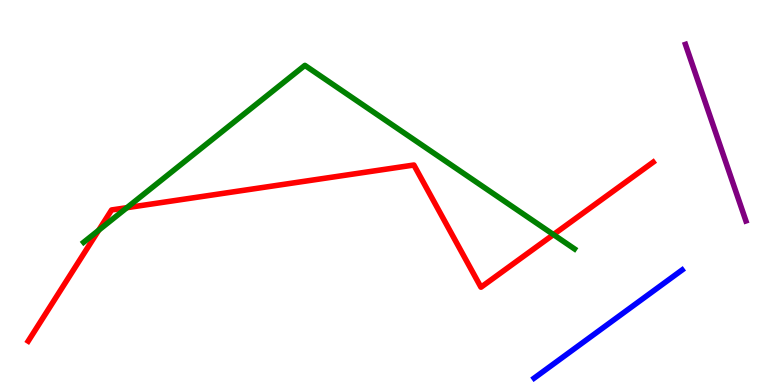[{'lines': ['blue', 'red'], 'intersections': []}, {'lines': ['green', 'red'], 'intersections': [{'x': 1.27, 'y': 4.02}, {'x': 1.64, 'y': 4.61}, {'x': 7.14, 'y': 3.91}]}, {'lines': ['purple', 'red'], 'intersections': []}, {'lines': ['blue', 'green'], 'intersections': []}, {'lines': ['blue', 'purple'], 'intersections': []}, {'lines': ['green', 'purple'], 'intersections': []}]